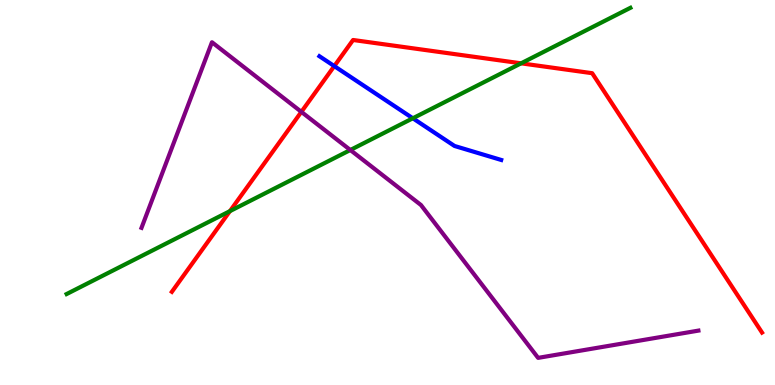[{'lines': ['blue', 'red'], 'intersections': [{'x': 4.31, 'y': 8.28}]}, {'lines': ['green', 'red'], 'intersections': [{'x': 2.97, 'y': 4.52}, {'x': 6.72, 'y': 8.36}]}, {'lines': ['purple', 'red'], 'intersections': [{'x': 3.89, 'y': 7.09}]}, {'lines': ['blue', 'green'], 'intersections': [{'x': 5.33, 'y': 6.93}]}, {'lines': ['blue', 'purple'], 'intersections': []}, {'lines': ['green', 'purple'], 'intersections': [{'x': 4.52, 'y': 6.1}]}]